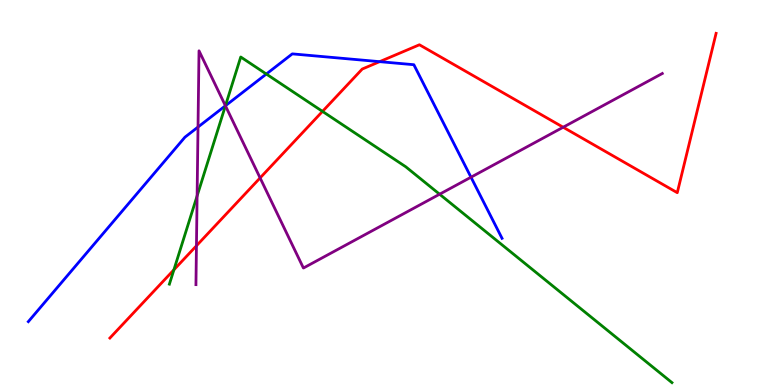[{'lines': ['blue', 'red'], 'intersections': [{'x': 4.9, 'y': 8.4}]}, {'lines': ['green', 'red'], 'intersections': [{'x': 2.24, 'y': 2.99}, {'x': 4.16, 'y': 7.11}]}, {'lines': ['purple', 'red'], 'intersections': [{'x': 2.53, 'y': 3.62}, {'x': 3.36, 'y': 5.38}, {'x': 7.27, 'y': 6.7}]}, {'lines': ['blue', 'green'], 'intersections': [{'x': 2.91, 'y': 7.25}, {'x': 3.44, 'y': 8.08}]}, {'lines': ['blue', 'purple'], 'intersections': [{'x': 2.55, 'y': 6.7}, {'x': 2.91, 'y': 7.25}, {'x': 6.08, 'y': 5.4}]}, {'lines': ['green', 'purple'], 'intersections': [{'x': 2.54, 'y': 4.91}, {'x': 2.91, 'y': 7.25}, {'x': 5.67, 'y': 4.96}]}]